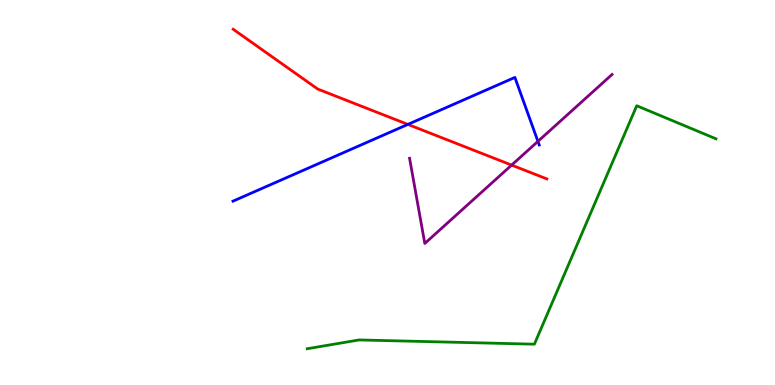[{'lines': ['blue', 'red'], 'intersections': [{'x': 5.26, 'y': 6.77}]}, {'lines': ['green', 'red'], 'intersections': []}, {'lines': ['purple', 'red'], 'intersections': [{'x': 6.6, 'y': 5.71}]}, {'lines': ['blue', 'green'], 'intersections': []}, {'lines': ['blue', 'purple'], 'intersections': [{'x': 6.94, 'y': 6.33}]}, {'lines': ['green', 'purple'], 'intersections': []}]